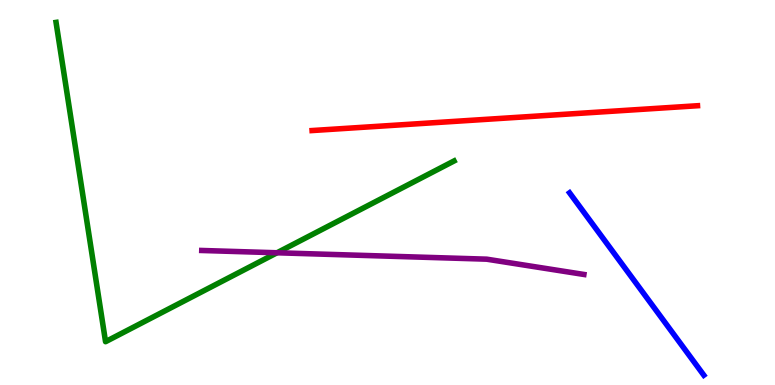[{'lines': ['blue', 'red'], 'intersections': []}, {'lines': ['green', 'red'], 'intersections': []}, {'lines': ['purple', 'red'], 'intersections': []}, {'lines': ['blue', 'green'], 'intersections': []}, {'lines': ['blue', 'purple'], 'intersections': []}, {'lines': ['green', 'purple'], 'intersections': [{'x': 3.57, 'y': 3.43}]}]